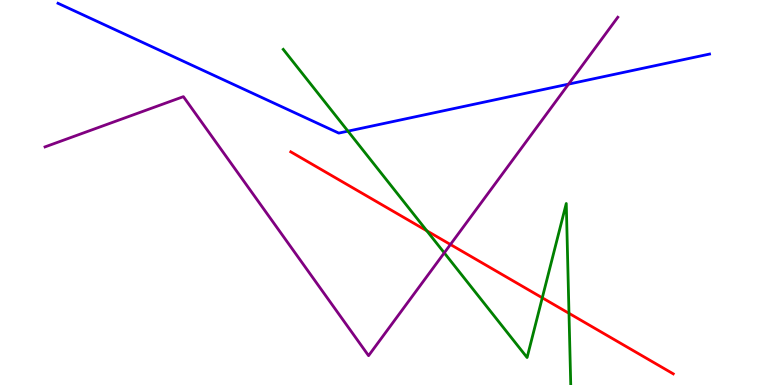[{'lines': ['blue', 'red'], 'intersections': []}, {'lines': ['green', 'red'], 'intersections': [{'x': 5.51, 'y': 4.01}, {'x': 7.0, 'y': 2.26}, {'x': 7.34, 'y': 1.86}]}, {'lines': ['purple', 'red'], 'intersections': [{'x': 5.81, 'y': 3.65}]}, {'lines': ['blue', 'green'], 'intersections': [{'x': 4.49, 'y': 6.59}]}, {'lines': ['blue', 'purple'], 'intersections': [{'x': 7.34, 'y': 7.82}]}, {'lines': ['green', 'purple'], 'intersections': [{'x': 5.73, 'y': 3.43}]}]